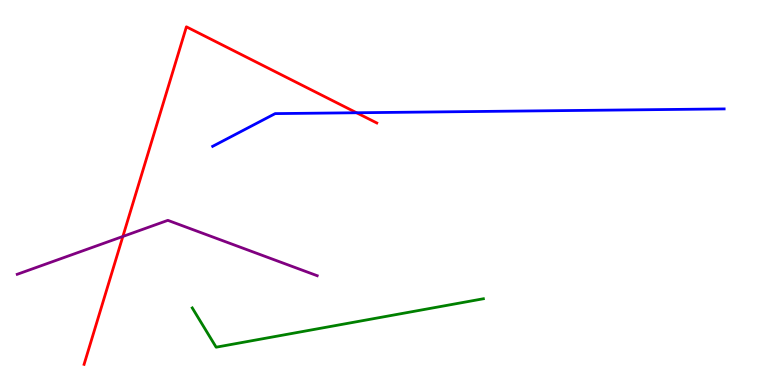[{'lines': ['blue', 'red'], 'intersections': [{'x': 4.6, 'y': 7.07}]}, {'lines': ['green', 'red'], 'intersections': []}, {'lines': ['purple', 'red'], 'intersections': [{'x': 1.59, 'y': 3.86}]}, {'lines': ['blue', 'green'], 'intersections': []}, {'lines': ['blue', 'purple'], 'intersections': []}, {'lines': ['green', 'purple'], 'intersections': []}]